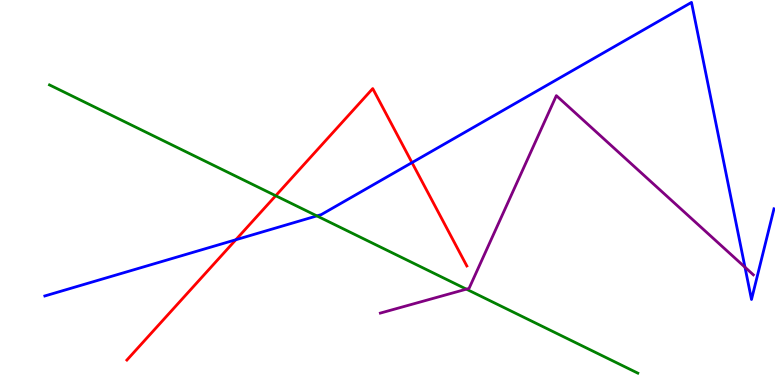[{'lines': ['blue', 'red'], 'intersections': [{'x': 3.04, 'y': 3.77}, {'x': 5.32, 'y': 5.78}]}, {'lines': ['green', 'red'], 'intersections': [{'x': 3.56, 'y': 4.92}]}, {'lines': ['purple', 'red'], 'intersections': []}, {'lines': ['blue', 'green'], 'intersections': [{'x': 4.09, 'y': 4.39}]}, {'lines': ['blue', 'purple'], 'intersections': [{'x': 9.61, 'y': 3.06}]}, {'lines': ['green', 'purple'], 'intersections': [{'x': 6.02, 'y': 2.49}]}]